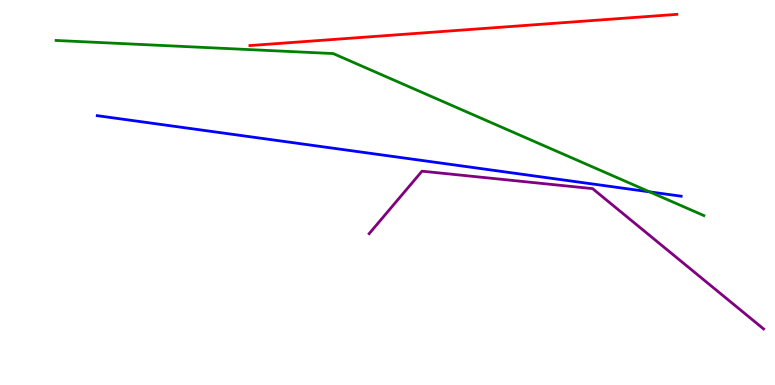[{'lines': ['blue', 'red'], 'intersections': []}, {'lines': ['green', 'red'], 'intersections': []}, {'lines': ['purple', 'red'], 'intersections': []}, {'lines': ['blue', 'green'], 'intersections': [{'x': 8.38, 'y': 5.02}]}, {'lines': ['blue', 'purple'], 'intersections': []}, {'lines': ['green', 'purple'], 'intersections': []}]